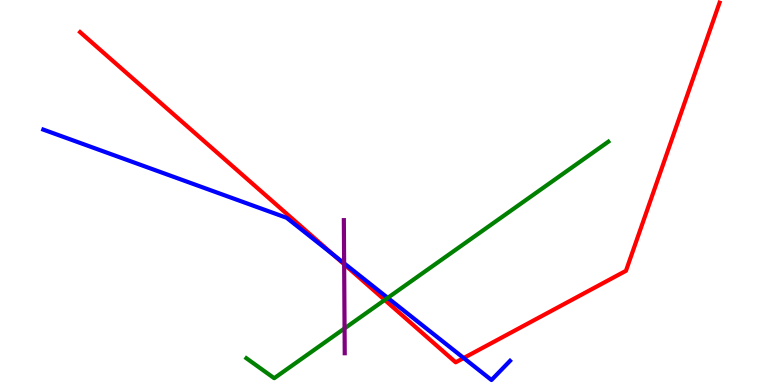[{'lines': ['blue', 'red'], 'intersections': [{'x': 4.3, 'y': 3.38}, {'x': 5.98, 'y': 0.701}]}, {'lines': ['green', 'red'], 'intersections': [{'x': 4.96, 'y': 2.21}]}, {'lines': ['purple', 'red'], 'intersections': [{'x': 4.44, 'y': 3.14}]}, {'lines': ['blue', 'green'], 'intersections': [{'x': 5.0, 'y': 2.26}]}, {'lines': ['blue', 'purple'], 'intersections': [{'x': 4.44, 'y': 3.16}]}, {'lines': ['green', 'purple'], 'intersections': [{'x': 4.45, 'y': 1.47}]}]